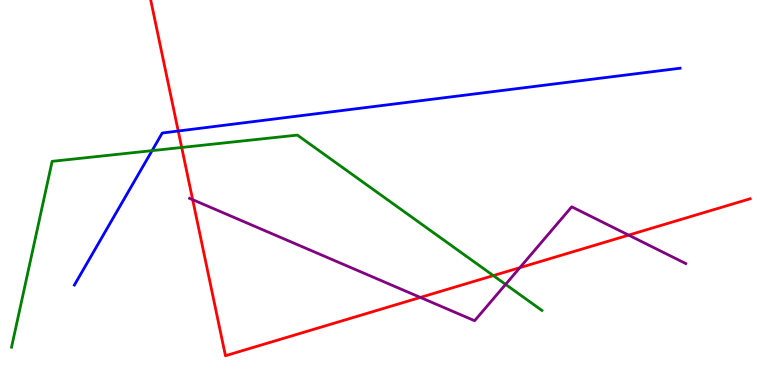[{'lines': ['blue', 'red'], 'intersections': [{'x': 2.3, 'y': 6.6}]}, {'lines': ['green', 'red'], 'intersections': [{'x': 2.34, 'y': 6.17}, {'x': 6.37, 'y': 2.84}]}, {'lines': ['purple', 'red'], 'intersections': [{'x': 2.49, 'y': 4.81}, {'x': 5.42, 'y': 2.27}, {'x': 6.71, 'y': 3.05}, {'x': 8.11, 'y': 3.89}]}, {'lines': ['blue', 'green'], 'intersections': [{'x': 1.96, 'y': 6.09}]}, {'lines': ['blue', 'purple'], 'intersections': []}, {'lines': ['green', 'purple'], 'intersections': [{'x': 6.52, 'y': 2.61}]}]